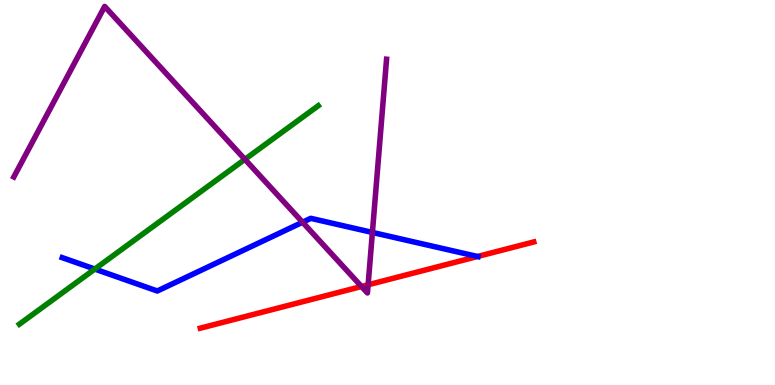[{'lines': ['blue', 'red'], 'intersections': [{'x': 6.16, 'y': 3.34}]}, {'lines': ['green', 'red'], 'intersections': []}, {'lines': ['purple', 'red'], 'intersections': [{'x': 4.66, 'y': 2.56}, {'x': 4.75, 'y': 2.6}]}, {'lines': ['blue', 'green'], 'intersections': [{'x': 1.22, 'y': 3.01}]}, {'lines': ['blue', 'purple'], 'intersections': [{'x': 3.9, 'y': 4.23}, {'x': 4.81, 'y': 3.96}]}, {'lines': ['green', 'purple'], 'intersections': [{'x': 3.16, 'y': 5.86}]}]